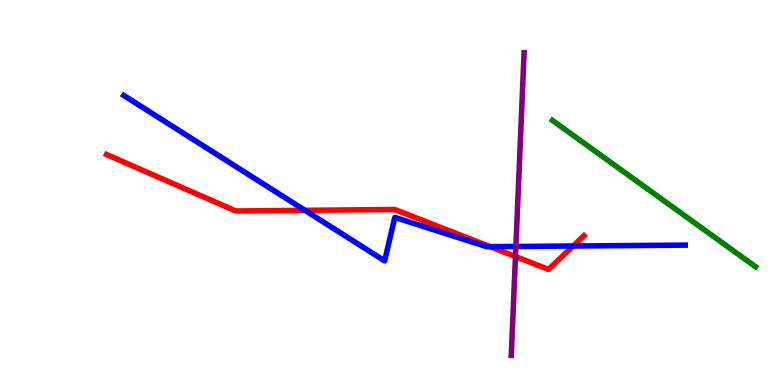[{'lines': ['blue', 'red'], 'intersections': [{'x': 3.94, 'y': 4.54}, {'x': 6.32, 'y': 3.59}, {'x': 7.4, 'y': 3.61}]}, {'lines': ['green', 'red'], 'intersections': []}, {'lines': ['purple', 'red'], 'intersections': [{'x': 6.65, 'y': 3.34}]}, {'lines': ['blue', 'green'], 'intersections': []}, {'lines': ['blue', 'purple'], 'intersections': [{'x': 6.66, 'y': 3.6}]}, {'lines': ['green', 'purple'], 'intersections': []}]